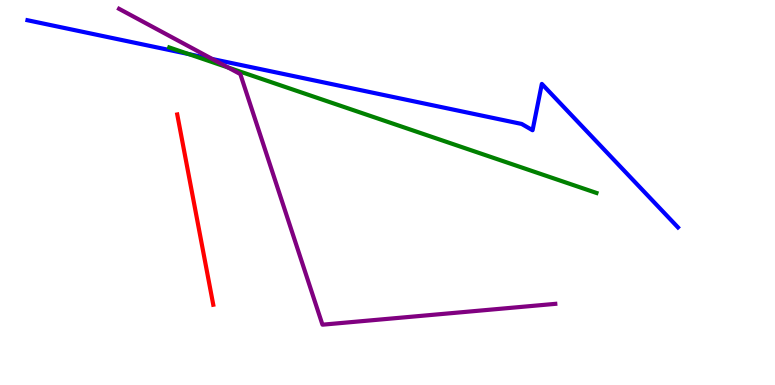[{'lines': ['blue', 'red'], 'intersections': []}, {'lines': ['green', 'red'], 'intersections': []}, {'lines': ['purple', 'red'], 'intersections': []}, {'lines': ['blue', 'green'], 'intersections': [{'x': 2.43, 'y': 8.6}]}, {'lines': ['blue', 'purple'], 'intersections': [{'x': 2.74, 'y': 8.47}]}, {'lines': ['green', 'purple'], 'intersections': [{'x': 2.94, 'y': 8.25}]}]